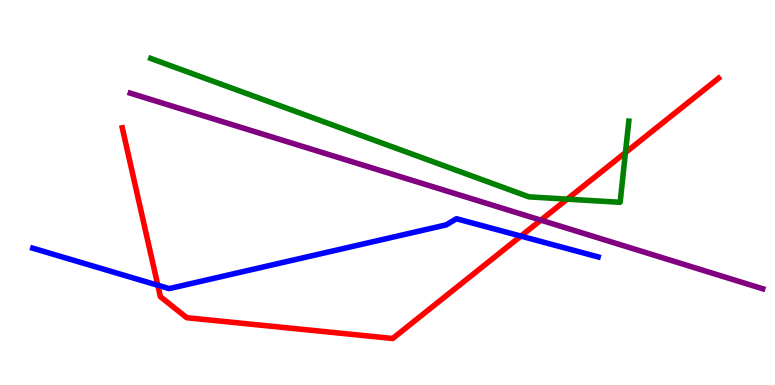[{'lines': ['blue', 'red'], 'intersections': [{'x': 2.04, 'y': 2.59}, {'x': 6.72, 'y': 3.87}]}, {'lines': ['green', 'red'], 'intersections': [{'x': 7.32, 'y': 4.83}, {'x': 8.07, 'y': 6.04}]}, {'lines': ['purple', 'red'], 'intersections': [{'x': 6.98, 'y': 4.28}]}, {'lines': ['blue', 'green'], 'intersections': []}, {'lines': ['blue', 'purple'], 'intersections': []}, {'lines': ['green', 'purple'], 'intersections': []}]